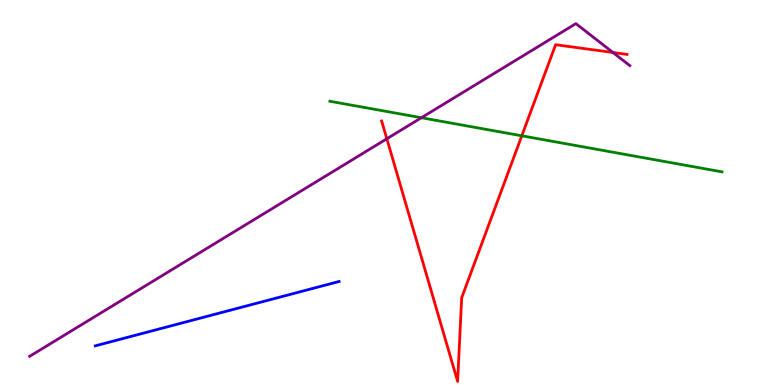[{'lines': ['blue', 'red'], 'intersections': []}, {'lines': ['green', 'red'], 'intersections': [{'x': 6.73, 'y': 6.47}]}, {'lines': ['purple', 'red'], 'intersections': [{'x': 4.99, 'y': 6.4}, {'x': 7.91, 'y': 8.64}]}, {'lines': ['blue', 'green'], 'intersections': []}, {'lines': ['blue', 'purple'], 'intersections': []}, {'lines': ['green', 'purple'], 'intersections': [{'x': 5.44, 'y': 6.94}]}]